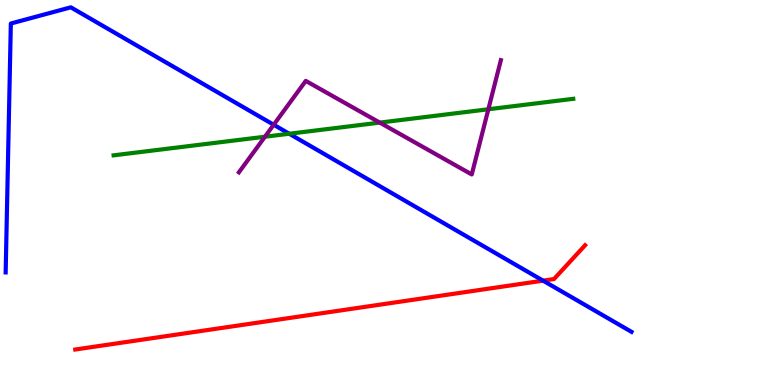[{'lines': ['blue', 'red'], 'intersections': [{'x': 7.01, 'y': 2.71}]}, {'lines': ['green', 'red'], 'intersections': []}, {'lines': ['purple', 'red'], 'intersections': []}, {'lines': ['blue', 'green'], 'intersections': [{'x': 3.73, 'y': 6.53}]}, {'lines': ['blue', 'purple'], 'intersections': [{'x': 3.53, 'y': 6.76}]}, {'lines': ['green', 'purple'], 'intersections': [{'x': 3.42, 'y': 6.45}, {'x': 4.9, 'y': 6.82}, {'x': 6.3, 'y': 7.16}]}]